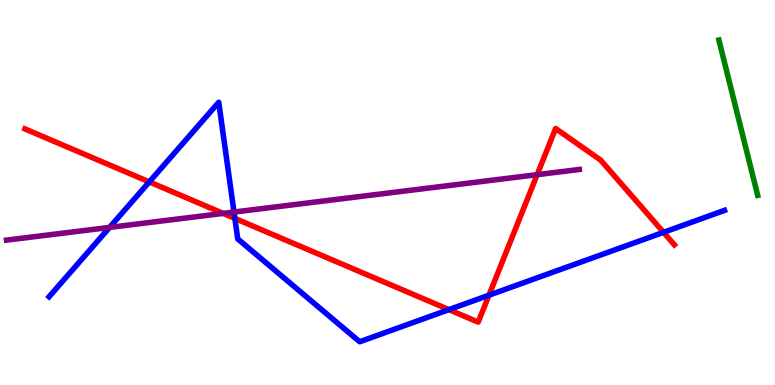[{'lines': ['blue', 'red'], 'intersections': [{'x': 1.93, 'y': 5.28}, {'x': 3.03, 'y': 4.33}, {'x': 5.79, 'y': 1.96}, {'x': 6.31, 'y': 2.33}, {'x': 8.56, 'y': 3.97}]}, {'lines': ['green', 'red'], 'intersections': []}, {'lines': ['purple', 'red'], 'intersections': [{'x': 2.88, 'y': 4.46}, {'x': 6.93, 'y': 5.46}]}, {'lines': ['blue', 'green'], 'intersections': []}, {'lines': ['blue', 'purple'], 'intersections': [{'x': 1.41, 'y': 4.09}, {'x': 3.02, 'y': 4.49}]}, {'lines': ['green', 'purple'], 'intersections': []}]